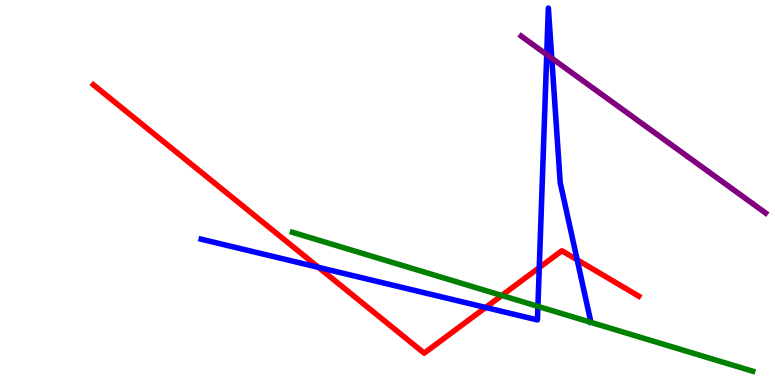[{'lines': ['blue', 'red'], 'intersections': [{'x': 4.11, 'y': 3.06}, {'x': 6.27, 'y': 2.01}, {'x': 6.96, 'y': 3.05}, {'x': 7.45, 'y': 3.25}]}, {'lines': ['green', 'red'], 'intersections': [{'x': 6.47, 'y': 2.33}]}, {'lines': ['purple', 'red'], 'intersections': []}, {'lines': ['blue', 'green'], 'intersections': [{'x': 6.94, 'y': 2.04}]}, {'lines': ['blue', 'purple'], 'intersections': [{'x': 7.05, 'y': 8.58}, {'x': 7.12, 'y': 8.49}]}, {'lines': ['green', 'purple'], 'intersections': []}]